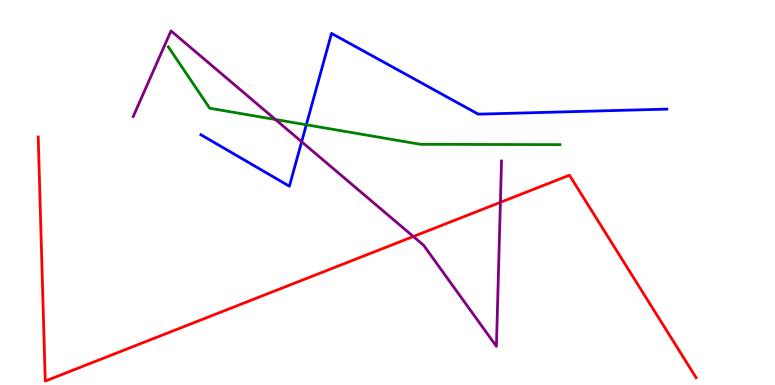[{'lines': ['blue', 'red'], 'intersections': []}, {'lines': ['green', 'red'], 'intersections': []}, {'lines': ['purple', 'red'], 'intersections': [{'x': 5.33, 'y': 3.86}, {'x': 6.46, 'y': 4.74}]}, {'lines': ['blue', 'green'], 'intersections': [{'x': 3.95, 'y': 6.76}]}, {'lines': ['blue', 'purple'], 'intersections': [{'x': 3.89, 'y': 6.32}]}, {'lines': ['green', 'purple'], 'intersections': [{'x': 3.55, 'y': 6.9}]}]